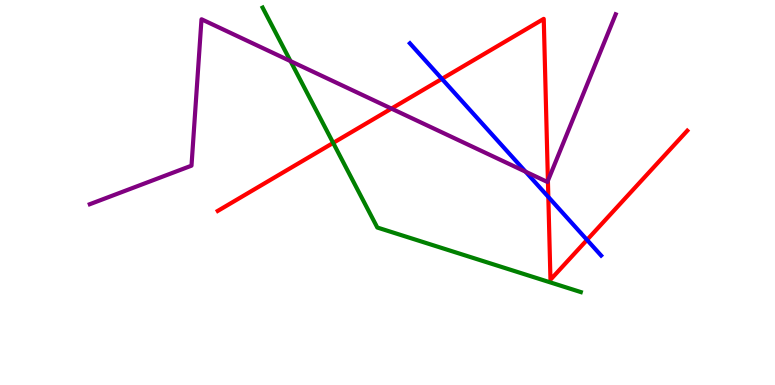[{'lines': ['blue', 'red'], 'intersections': [{'x': 5.7, 'y': 7.95}, {'x': 7.08, 'y': 4.88}, {'x': 7.57, 'y': 3.77}]}, {'lines': ['green', 'red'], 'intersections': [{'x': 4.3, 'y': 6.29}]}, {'lines': ['purple', 'red'], 'intersections': [{'x': 5.05, 'y': 7.18}, {'x': 7.07, 'y': 5.31}]}, {'lines': ['blue', 'green'], 'intersections': []}, {'lines': ['blue', 'purple'], 'intersections': [{'x': 6.78, 'y': 5.54}]}, {'lines': ['green', 'purple'], 'intersections': [{'x': 3.75, 'y': 8.41}]}]